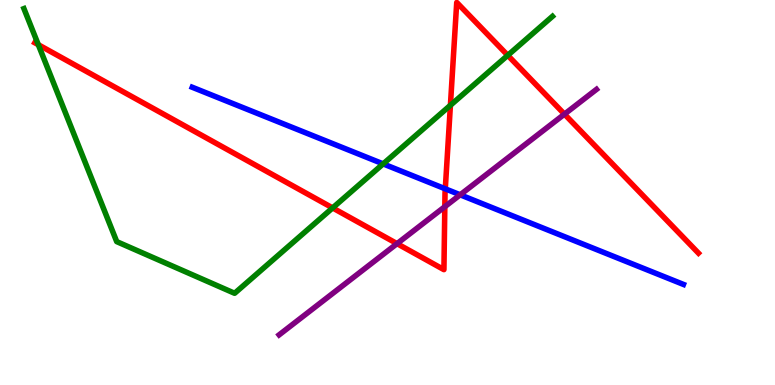[{'lines': ['blue', 'red'], 'intersections': [{'x': 5.75, 'y': 5.1}]}, {'lines': ['green', 'red'], 'intersections': [{'x': 0.494, 'y': 8.84}, {'x': 4.29, 'y': 4.6}, {'x': 5.81, 'y': 7.27}, {'x': 6.55, 'y': 8.56}]}, {'lines': ['purple', 'red'], 'intersections': [{'x': 5.12, 'y': 3.67}, {'x': 5.74, 'y': 4.63}, {'x': 7.28, 'y': 7.04}]}, {'lines': ['blue', 'green'], 'intersections': [{'x': 4.94, 'y': 5.74}]}, {'lines': ['blue', 'purple'], 'intersections': [{'x': 5.94, 'y': 4.94}]}, {'lines': ['green', 'purple'], 'intersections': []}]